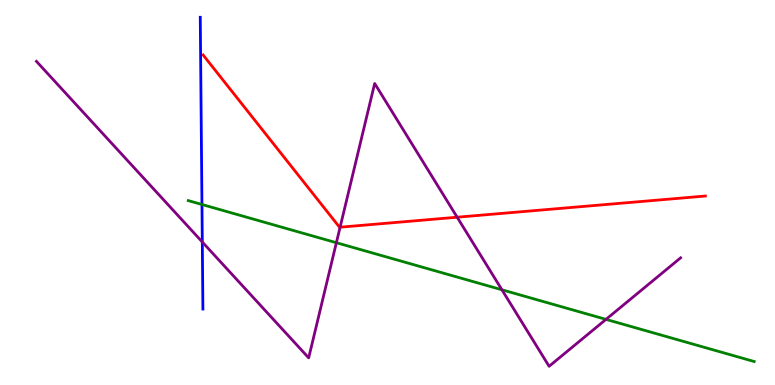[{'lines': ['blue', 'red'], 'intersections': []}, {'lines': ['green', 'red'], 'intersections': []}, {'lines': ['purple', 'red'], 'intersections': [{'x': 4.39, 'y': 4.1}, {'x': 5.9, 'y': 4.36}]}, {'lines': ['blue', 'green'], 'intersections': [{'x': 2.61, 'y': 4.69}]}, {'lines': ['blue', 'purple'], 'intersections': [{'x': 2.61, 'y': 3.71}]}, {'lines': ['green', 'purple'], 'intersections': [{'x': 4.34, 'y': 3.7}, {'x': 6.48, 'y': 2.47}, {'x': 7.82, 'y': 1.7}]}]